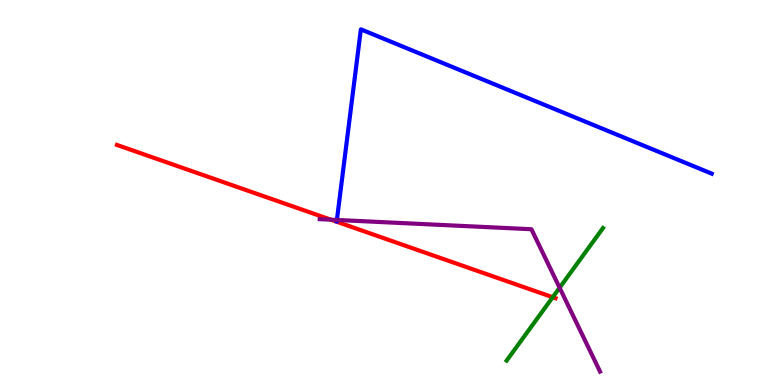[{'lines': ['blue', 'red'], 'intersections': []}, {'lines': ['green', 'red'], 'intersections': [{'x': 7.13, 'y': 2.28}]}, {'lines': ['purple', 'red'], 'intersections': [{'x': 4.27, 'y': 4.29}]}, {'lines': ['blue', 'green'], 'intersections': []}, {'lines': ['blue', 'purple'], 'intersections': [{'x': 4.35, 'y': 4.29}]}, {'lines': ['green', 'purple'], 'intersections': [{'x': 7.22, 'y': 2.53}]}]